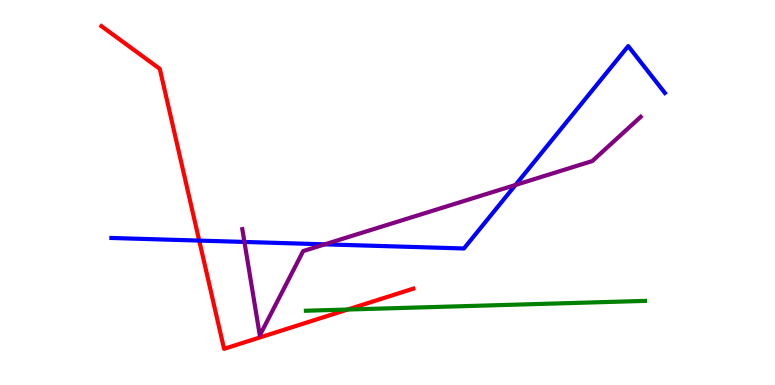[{'lines': ['blue', 'red'], 'intersections': [{'x': 2.57, 'y': 3.75}]}, {'lines': ['green', 'red'], 'intersections': [{'x': 4.49, 'y': 1.96}]}, {'lines': ['purple', 'red'], 'intersections': []}, {'lines': ['blue', 'green'], 'intersections': []}, {'lines': ['blue', 'purple'], 'intersections': [{'x': 3.15, 'y': 3.72}, {'x': 4.19, 'y': 3.65}, {'x': 6.65, 'y': 5.2}]}, {'lines': ['green', 'purple'], 'intersections': []}]